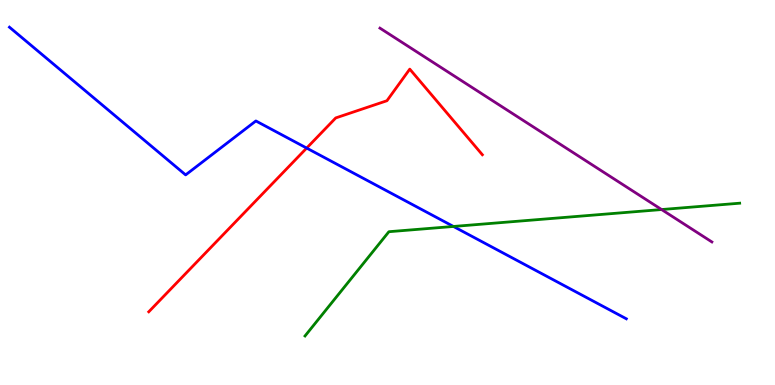[{'lines': ['blue', 'red'], 'intersections': [{'x': 3.96, 'y': 6.15}]}, {'lines': ['green', 'red'], 'intersections': []}, {'lines': ['purple', 'red'], 'intersections': []}, {'lines': ['blue', 'green'], 'intersections': [{'x': 5.85, 'y': 4.12}]}, {'lines': ['blue', 'purple'], 'intersections': []}, {'lines': ['green', 'purple'], 'intersections': [{'x': 8.54, 'y': 4.56}]}]